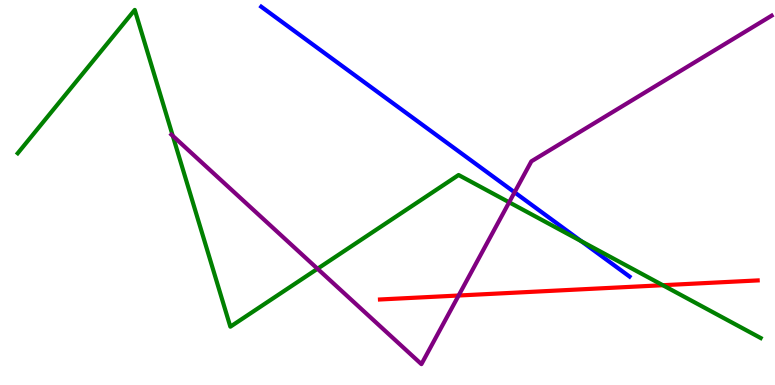[{'lines': ['blue', 'red'], 'intersections': []}, {'lines': ['green', 'red'], 'intersections': [{'x': 8.55, 'y': 2.59}]}, {'lines': ['purple', 'red'], 'intersections': [{'x': 5.92, 'y': 2.32}]}, {'lines': ['blue', 'green'], 'intersections': [{'x': 7.5, 'y': 3.73}]}, {'lines': ['blue', 'purple'], 'intersections': [{'x': 6.64, 'y': 5.0}]}, {'lines': ['green', 'purple'], 'intersections': [{'x': 2.23, 'y': 6.47}, {'x': 4.1, 'y': 3.02}, {'x': 6.57, 'y': 4.75}]}]